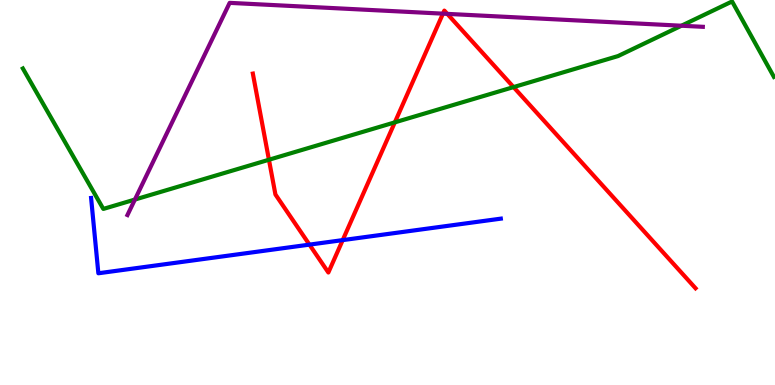[{'lines': ['blue', 'red'], 'intersections': [{'x': 3.99, 'y': 3.65}, {'x': 4.42, 'y': 3.76}]}, {'lines': ['green', 'red'], 'intersections': [{'x': 3.47, 'y': 5.85}, {'x': 5.09, 'y': 6.82}, {'x': 6.63, 'y': 7.74}]}, {'lines': ['purple', 'red'], 'intersections': [{'x': 5.72, 'y': 9.65}, {'x': 5.77, 'y': 9.64}]}, {'lines': ['blue', 'green'], 'intersections': []}, {'lines': ['blue', 'purple'], 'intersections': []}, {'lines': ['green', 'purple'], 'intersections': [{'x': 1.74, 'y': 4.82}, {'x': 8.79, 'y': 9.33}]}]